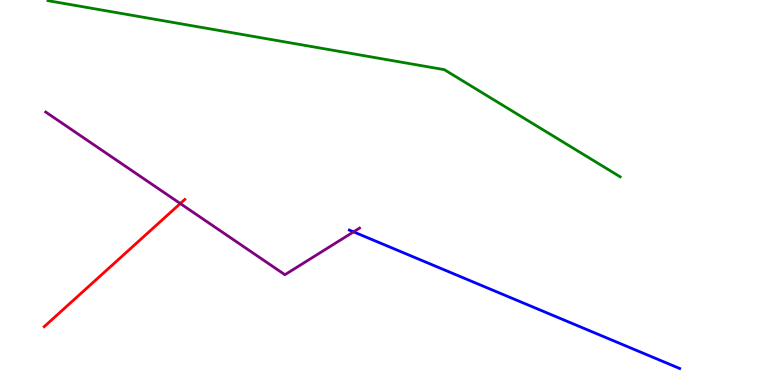[{'lines': ['blue', 'red'], 'intersections': []}, {'lines': ['green', 'red'], 'intersections': []}, {'lines': ['purple', 'red'], 'intersections': [{'x': 2.33, 'y': 4.71}]}, {'lines': ['blue', 'green'], 'intersections': []}, {'lines': ['blue', 'purple'], 'intersections': [{'x': 4.56, 'y': 3.98}]}, {'lines': ['green', 'purple'], 'intersections': []}]